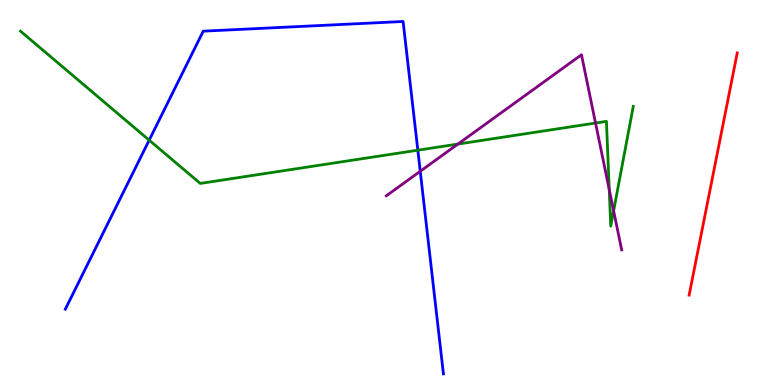[{'lines': ['blue', 'red'], 'intersections': []}, {'lines': ['green', 'red'], 'intersections': []}, {'lines': ['purple', 'red'], 'intersections': []}, {'lines': ['blue', 'green'], 'intersections': [{'x': 1.92, 'y': 6.36}, {'x': 5.39, 'y': 6.1}]}, {'lines': ['blue', 'purple'], 'intersections': [{'x': 5.42, 'y': 5.55}]}, {'lines': ['green', 'purple'], 'intersections': [{'x': 5.91, 'y': 6.26}, {'x': 7.68, 'y': 6.8}, {'x': 7.86, 'y': 5.08}, {'x': 7.92, 'y': 4.52}]}]